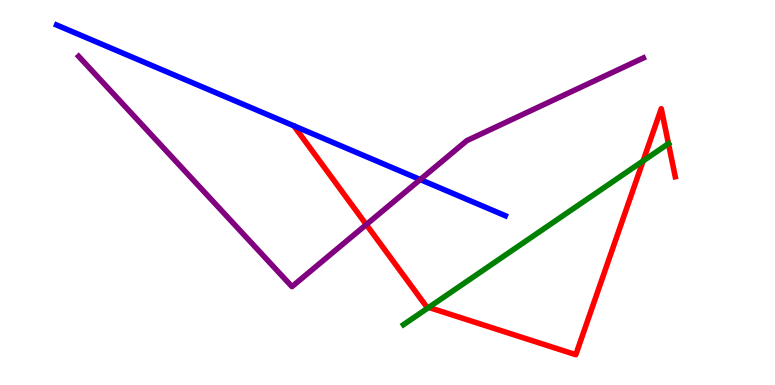[{'lines': ['blue', 'red'], 'intersections': []}, {'lines': ['green', 'red'], 'intersections': [{'x': 5.53, 'y': 2.02}, {'x': 8.3, 'y': 5.82}, {'x': 8.63, 'y': 6.27}]}, {'lines': ['purple', 'red'], 'intersections': [{'x': 4.73, 'y': 4.17}]}, {'lines': ['blue', 'green'], 'intersections': []}, {'lines': ['blue', 'purple'], 'intersections': [{'x': 5.42, 'y': 5.34}]}, {'lines': ['green', 'purple'], 'intersections': []}]